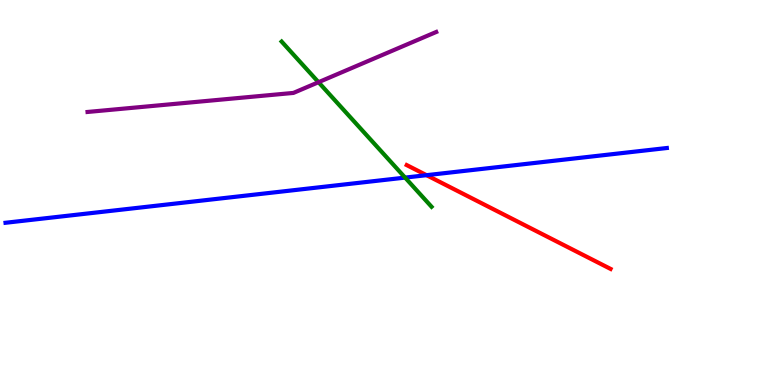[{'lines': ['blue', 'red'], 'intersections': [{'x': 5.5, 'y': 5.45}]}, {'lines': ['green', 'red'], 'intersections': []}, {'lines': ['purple', 'red'], 'intersections': []}, {'lines': ['blue', 'green'], 'intersections': [{'x': 5.23, 'y': 5.39}]}, {'lines': ['blue', 'purple'], 'intersections': []}, {'lines': ['green', 'purple'], 'intersections': [{'x': 4.11, 'y': 7.86}]}]